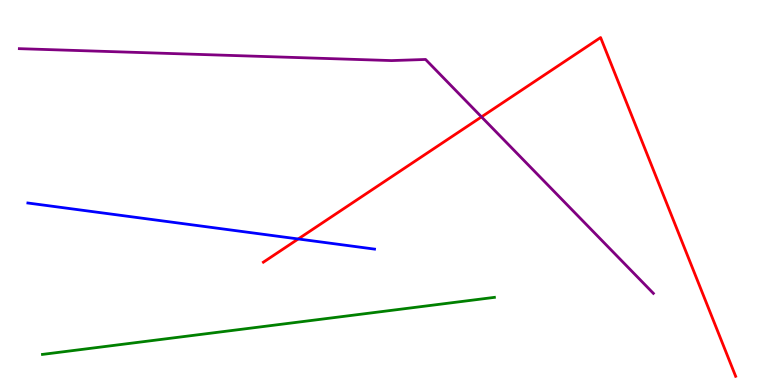[{'lines': ['blue', 'red'], 'intersections': [{'x': 3.85, 'y': 3.79}]}, {'lines': ['green', 'red'], 'intersections': []}, {'lines': ['purple', 'red'], 'intersections': [{'x': 6.21, 'y': 6.96}]}, {'lines': ['blue', 'green'], 'intersections': []}, {'lines': ['blue', 'purple'], 'intersections': []}, {'lines': ['green', 'purple'], 'intersections': []}]